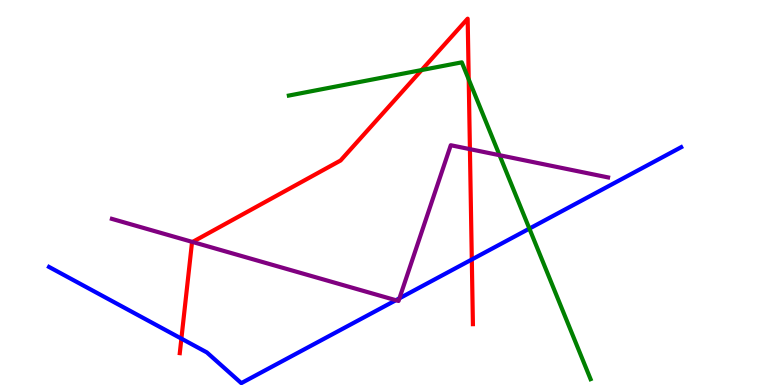[{'lines': ['blue', 'red'], 'intersections': [{'x': 2.34, 'y': 1.2}, {'x': 6.09, 'y': 3.26}]}, {'lines': ['green', 'red'], 'intersections': [{'x': 5.44, 'y': 8.18}, {'x': 6.05, 'y': 7.94}]}, {'lines': ['purple', 'red'], 'intersections': [{'x': 2.48, 'y': 3.72}, {'x': 6.06, 'y': 6.13}]}, {'lines': ['blue', 'green'], 'intersections': [{'x': 6.83, 'y': 4.06}]}, {'lines': ['blue', 'purple'], 'intersections': [{'x': 5.11, 'y': 2.2}, {'x': 5.15, 'y': 2.25}]}, {'lines': ['green', 'purple'], 'intersections': [{'x': 6.45, 'y': 5.97}]}]